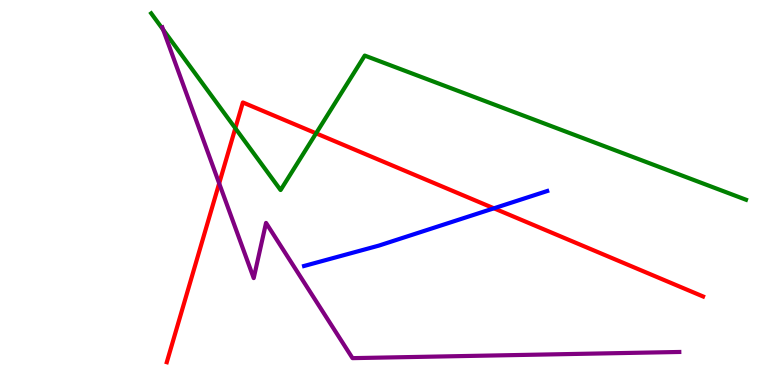[{'lines': ['blue', 'red'], 'intersections': [{'x': 6.37, 'y': 4.59}]}, {'lines': ['green', 'red'], 'intersections': [{'x': 3.04, 'y': 6.67}, {'x': 4.08, 'y': 6.54}]}, {'lines': ['purple', 'red'], 'intersections': [{'x': 2.83, 'y': 5.24}]}, {'lines': ['blue', 'green'], 'intersections': []}, {'lines': ['blue', 'purple'], 'intersections': []}, {'lines': ['green', 'purple'], 'intersections': [{'x': 2.11, 'y': 9.23}]}]